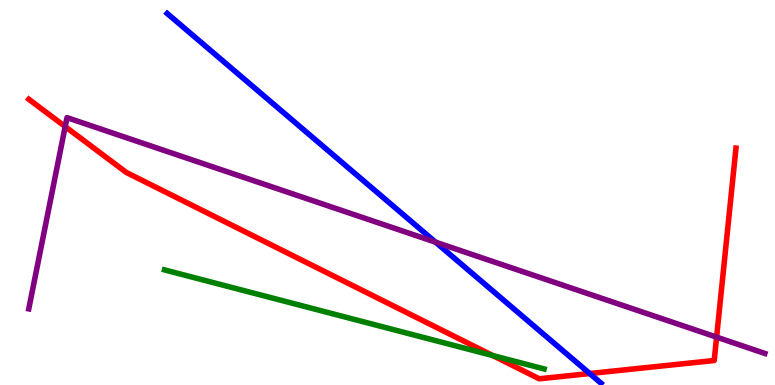[{'lines': ['blue', 'red'], 'intersections': [{'x': 7.61, 'y': 0.298}]}, {'lines': ['green', 'red'], 'intersections': [{'x': 6.36, 'y': 0.765}]}, {'lines': ['purple', 'red'], 'intersections': [{'x': 0.841, 'y': 6.71}, {'x': 9.25, 'y': 1.24}]}, {'lines': ['blue', 'green'], 'intersections': []}, {'lines': ['blue', 'purple'], 'intersections': [{'x': 5.62, 'y': 3.71}]}, {'lines': ['green', 'purple'], 'intersections': []}]